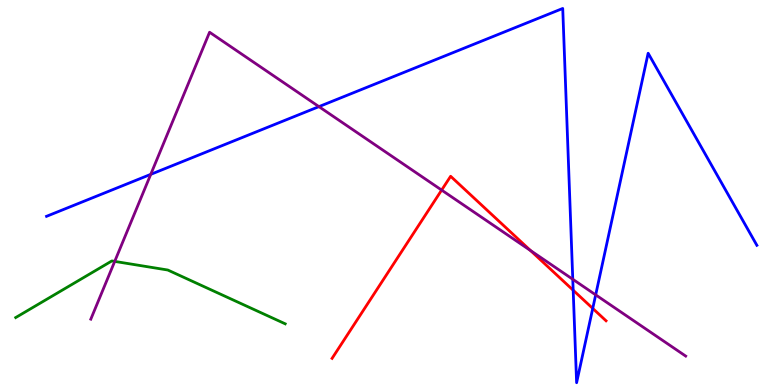[{'lines': ['blue', 'red'], 'intersections': [{'x': 7.4, 'y': 2.46}, {'x': 7.65, 'y': 1.99}]}, {'lines': ['green', 'red'], 'intersections': []}, {'lines': ['purple', 'red'], 'intersections': [{'x': 5.7, 'y': 5.06}, {'x': 6.84, 'y': 3.49}]}, {'lines': ['blue', 'green'], 'intersections': []}, {'lines': ['blue', 'purple'], 'intersections': [{'x': 1.95, 'y': 5.47}, {'x': 4.12, 'y': 7.23}, {'x': 7.39, 'y': 2.75}, {'x': 7.69, 'y': 2.34}]}, {'lines': ['green', 'purple'], 'intersections': [{'x': 1.48, 'y': 3.21}]}]